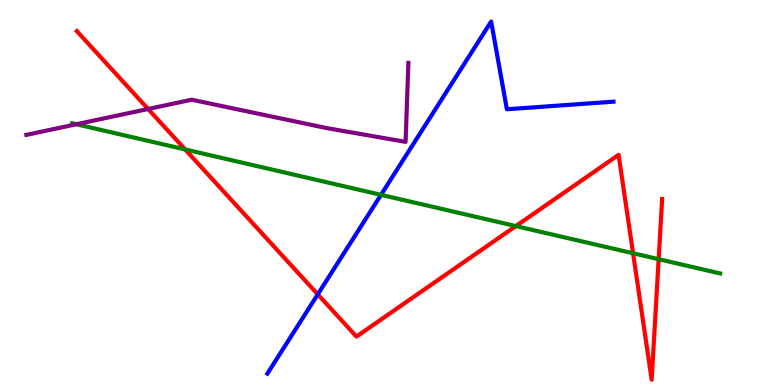[{'lines': ['blue', 'red'], 'intersections': [{'x': 4.1, 'y': 2.35}]}, {'lines': ['green', 'red'], 'intersections': [{'x': 2.39, 'y': 6.12}, {'x': 6.66, 'y': 4.13}, {'x': 8.17, 'y': 3.42}, {'x': 8.5, 'y': 3.27}]}, {'lines': ['purple', 'red'], 'intersections': [{'x': 1.91, 'y': 7.17}]}, {'lines': ['blue', 'green'], 'intersections': [{'x': 4.92, 'y': 4.94}]}, {'lines': ['blue', 'purple'], 'intersections': []}, {'lines': ['green', 'purple'], 'intersections': [{'x': 0.986, 'y': 6.77}]}]